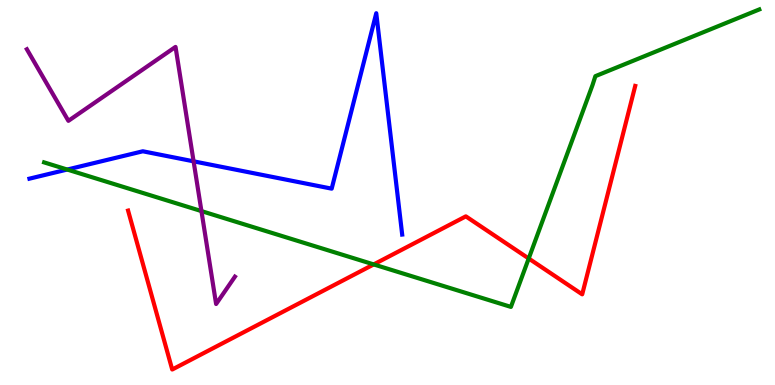[{'lines': ['blue', 'red'], 'intersections': []}, {'lines': ['green', 'red'], 'intersections': [{'x': 4.82, 'y': 3.13}, {'x': 6.82, 'y': 3.29}]}, {'lines': ['purple', 'red'], 'intersections': []}, {'lines': ['blue', 'green'], 'intersections': [{'x': 0.867, 'y': 5.6}]}, {'lines': ['blue', 'purple'], 'intersections': [{'x': 2.5, 'y': 5.81}]}, {'lines': ['green', 'purple'], 'intersections': [{'x': 2.6, 'y': 4.52}]}]